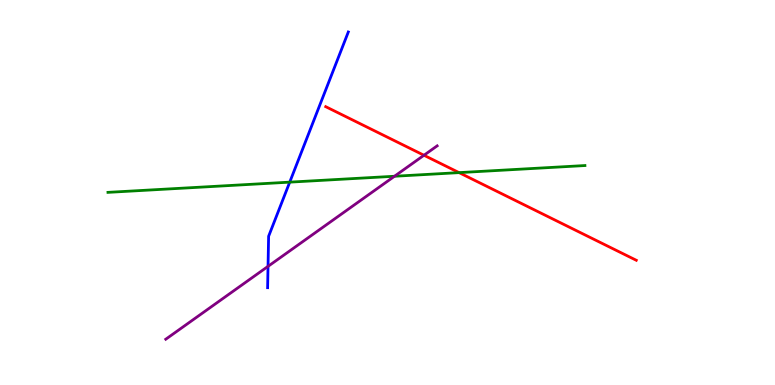[{'lines': ['blue', 'red'], 'intersections': []}, {'lines': ['green', 'red'], 'intersections': [{'x': 5.92, 'y': 5.52}]}, {'lines': ['purple', 'red'], 'intersections': [{'x': 5.47, 'y': 5.97}]}, {'lines': ['blue', 'green'], 'intersections': [{'x': 3.74, 'y': 5.27}]}, {'lines': ['blue', 'purple'], 'intersections': [{'x': 3.46, 'y': 3.08}]}, {'lines': ['green', 'purple'], 'intersections': [{'x': 5.09, 'y': 5.42}]}]